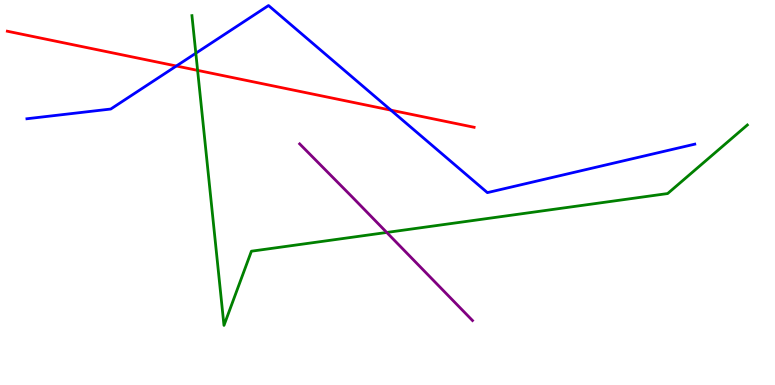[{'lines': ['blue', 'red'], 'intersections': [{'x': 2.28, 'y': 8.29}, {'x': 5.04, 'y': 7.14}]}, {'lines': ['green', 'red'], 'intersections': [{'x': 2.55, 'y': 8.17}]}, {'lines': ['purple', 'red'], 'intersections': []}, {'lines': ['blue', 'green'], 'intersections': [{'x': 2.53, 'y': 8.62}]}, {'lines': ['blue', 'purple'], 'intersections': []}, {'lines': ['green', 'purple'], 'intersections': [{'x': 4.99, 'y': 3.96}]}]